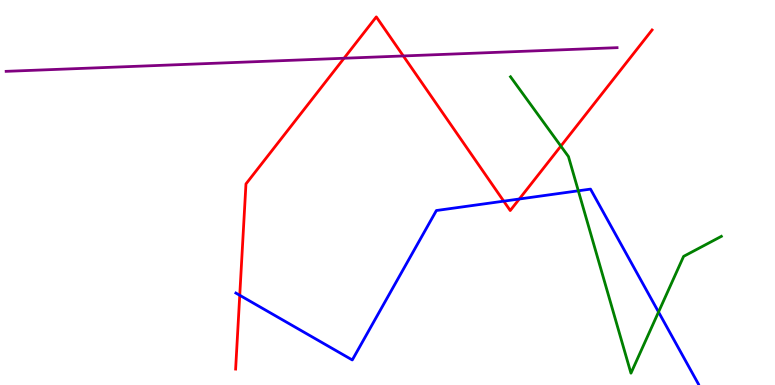[{'lines': ['blue', 'red'], 'intersections': [{'x': 3.09, 'y': 2.33}, {'x': 6.5, 'y': 4.78}, {'x': 6.7, 'y': 4.83}]}, {'lines': ['green', 'red'], 'intersections': [{'x': 7.24, 'y': 6.21}]}, {'lines': ['purple', 'red'], 'intersections': [{'x': 4.44, 'y': 8.49}, {'x': 5.2, 'y': 8.55}]}, {'lines': ['blue', 'green'], 'intersections': [{'x': 7.46, 'y': 5.04}, {'x': 8.5, 'y': 1.9}]}, {'lines': ['blue', 'purple'], 'intersections': []}, {'lines': ['green', 'purple'], 'intersections': []}]